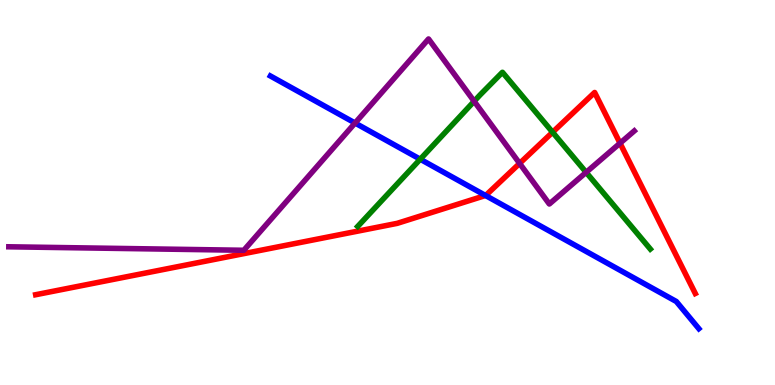[{'lines': ['blue', 'red'], 'intersections': [{'x': 6.26, 'y': 4.92}]}, {'lines': ['green', 'red'], 'intersections': [{'x': 7.13, 'y': 6.57}]}, {'lines': ['purple', 'red'], 'intersections': [{'x': 6.7, 'y': 5.76}, {'x': 8.0, 'y': 6.28}]}, {'lines': ['blue', 'green'], 'intersections': [{'x': 5.42, 'y': 5.86}]}, {'lines': ['blue', 'purple'], 'intersections': [{'x': 4.58, 'y': 6.8}]}, {'lines': ['green', 'purple'], 'intersections': [{'x': 6.12, 'y': 7.37}, {'x': 7.56, 'y': 5.52}]}]